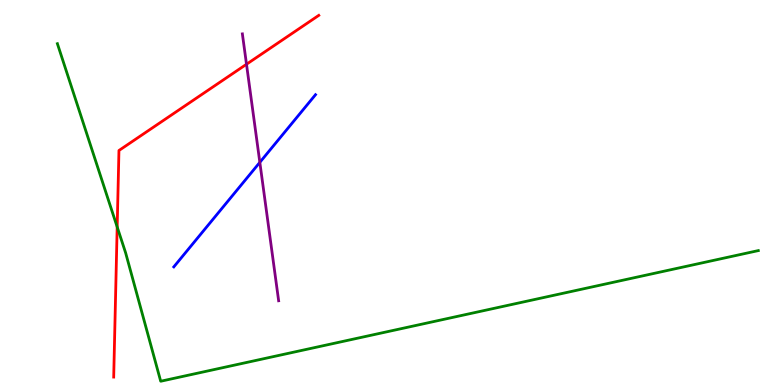[{'lines': ['blue', 'red'], 'intersections': []}, {'lines': ['green', 'red'], 'intersections': [{'x': 1.51, 'y': 4.11}]}, {'lines': ['purple', 'red'], 'intersections': [{'x': 3.18, 'y': 8.33}]}, {'lines': ['blue', 'green'], 'intersections': []}, {'lines': ['blue', 'purple'], 'intersections': [{'x': 3.35, 'y': 5.78}]}, {'lines': ['green', 'purple'], 'intersections': []}]